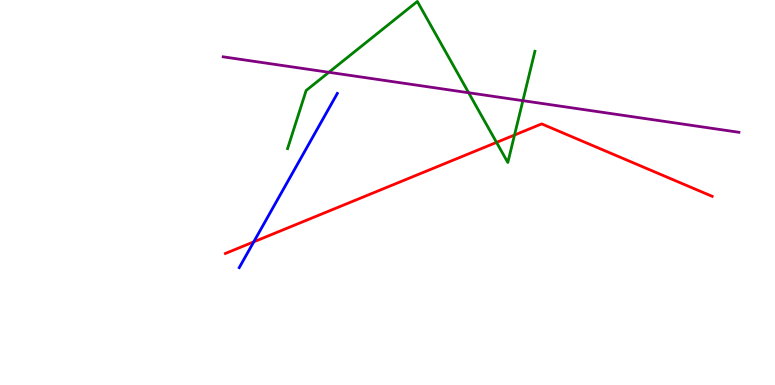[{'lines': ['blue', 'red'], 'intersections': [{'x': 3.27, 'y': 3.72}]}, {'lines': ['green', 'red'], 'intersections': [{'x': 6.41, 'y': 6.3}, {'x': 6.64, 'y': 6.49}]}, {'lines': ['purple', 'red'], 'intersections': []}, {'lines': ['blue', 'green'], 'intersections': []}, {'lines': ['blue', 'purple'], 'intersections': []}, {'lines': ['green', 'purple'], 'intersections': [{'x': 4.24, 'y': 8.12}, {'x': 6.05, 'y': 7.59}, {'x': 6.75, 'y': 7.38}]}]